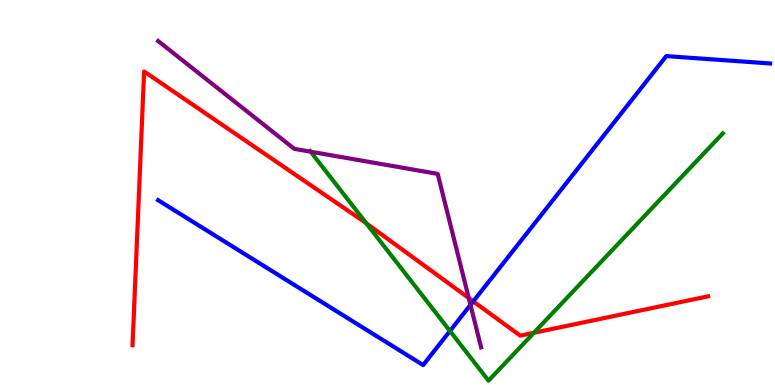[{'lines': ['blue', 'red'], 'intersections': [{'x': 6.11, 'y': 2.17}]}, {'lines': ['green', 'red'], 'intersections': [{'x': 4.73, 'y': 4.2}, {'x': 6.89, 'y': 1.36}]}, {'lines': ['purple', 'red'], 'intersections': [{'x': 6.05, 'y': 2.26}]}, {'lines': ['blue', 'green'], 'intersections': [{'x': 5.81, 'y': 1.4}]}, {'lines': ['blue', 'purple'], 'intersections': [{'x': 6.07, 'y': 2.08}]}, {'lines': ['green', 'purple'], 'intersections': [{'x': 4.01, 'y': 6.06}]}]